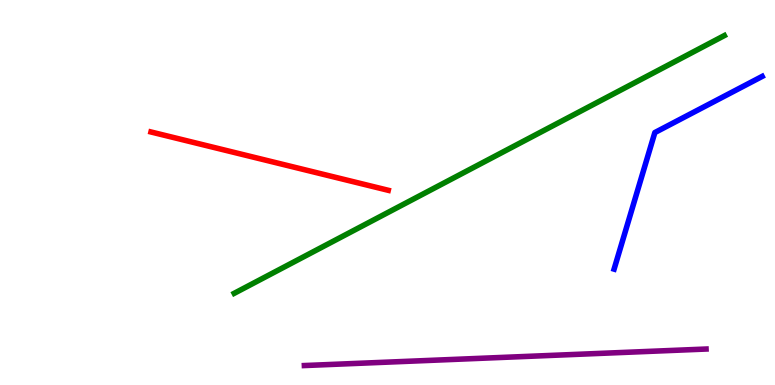[{'lines': ['blue', 'red'], 'intersections': []}, {'lines': ['green', 'red'], 'intersections': []}, {'lines': ['purple', 'red'], 'intersections': []}, {'lines': ['blue', 'green'], 'intersections': []}, {'lines': ['blue', 'purple'], 'intersections': []}, {'lines': ['green', 'purple'], 'intersections': []}]